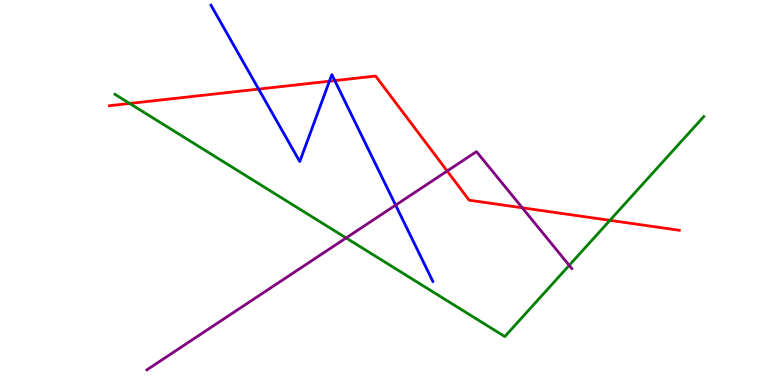[{'lines': ['blue', 'red'], 'intersections': [{'x': 3.34, 'y': 7.69}, {'x': 4.25, 'y': 7.89}, {'x': 4.32, 'y': 7.91}]}, {'lines': ['green', 'red'], 'intersections': [{'x': 1.67, 'y': 7.31}, {'x': 7.87, 'y': 4.28}]}, {'lines': ['purple', 'red'], 'intersections': [{'x': 5.77, 'y': 5.56}, {'x': 6.74, 'y': 4.6}]}, {'lines': ['blue', 'green'], 'intersections': []}, {'lines': ['blue', 'purple'], 'intersections': [{'x': 5.1, 'y': 4.67}]}, {'lines': ['green', 'purple'], 'intersections': [{'x': 4.47, 'y': 3.82}, {'x': 7.34, 'y': 3.11}]}]